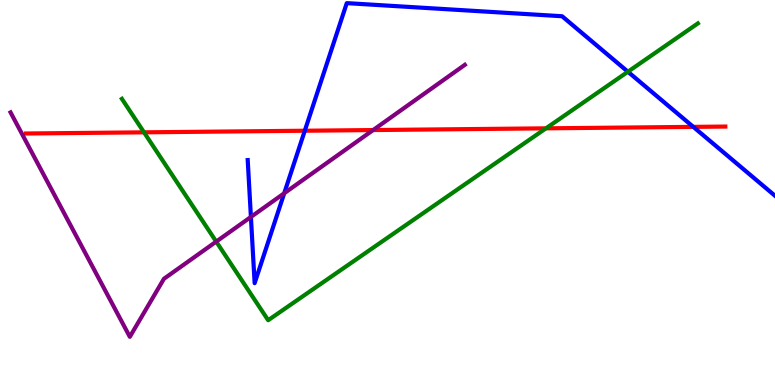[{'lines': ['blue', 'red'], 'intersections': [{'x': 3.93, 'y': 6.6}, {'x': 8.95, 'y': 6.7}]}, {'lines': ['green', 'red'], 'intersections': [{'x': 1.86, 'y': 6.56}, {'x': 7.04, 'y': 6.67}]}, {'lines': ['purple', 'red'], 'intersections': [{'x': 4.81, 'y': 6.62}]}, {'lines': ['blue', 'green'], 'intersections': [{'x': 8.1, 'y': 8.14}]}, {'lines': ['blue', 'purple'], 'intersections': [{'x': 3.24, 'y': 4.37}, {'x': 3.67, 'y': 4.98}]}, {'lines': ['green', 'purple'], 'intersections': [{'x': 2.79, 'y': 3.72}]}]